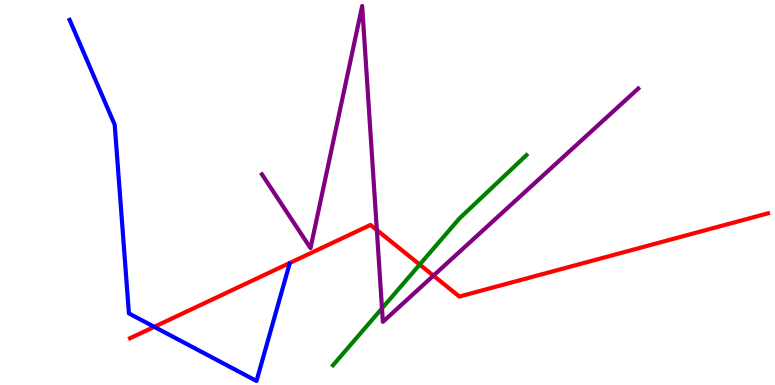[{'lines': ['blue', 'red'], 'intersections': [{'x': 1.99, 'y': 1.51}]}, {'lines': ['green', 'red'], 'intersections': [{'x': 5.42, 'y': 3.13}]}, {'lines': ['purple', 'red'], 'intersections': [{'x': 4.86, 'y': 4.02}, {'x': 5.59, 'y': 2.84}]}, {'lines': ['blue', 'green'], 'intersections': []}, {'lines': ['blue', 'purple'], 'intersections': []}, {'lines': ['green', 'purple'], 'intersections': [{'x': 4.93, 'y': 1.99}]}]